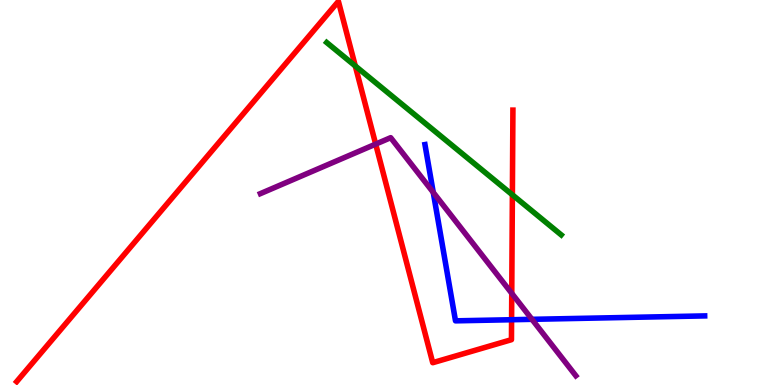[{'lines': ['blue', 'red'], 'intersections': [{'x': 6.6, 'y': 1.7}]}, {'lines': ['green', 'red'], 'intersections': [{'x': 4.58, 'y': 8.29}, {'x': 6.61, 'y': 4.94}]}, {'lines': ['purple', 'red'], 'intersections': [{'x': 4.85, 'y': 6.26}, {'x': 6.6, 'y': 2.38}]}, {'lines': ['blue', 'green'], 'intersections': []}, {'lines': ['blue', 'purple'], 'intersections': [{'x': 5.59, 'y': 5.0}, {'x': 6.86, 'y': 1.71}]}, {'lines': ['green', 'purple'], 'intersections': []}]